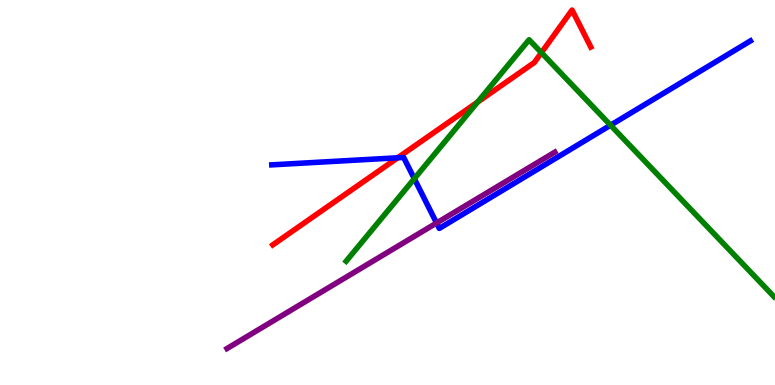[{'lines': ['blue', 'red'], 'intersections': [{'x': 5.13, 'y': 5.9}]}, {'lines': ['green', 'red'], 'intersections': [{'x': 6.16, 'y': 7.35}, {'x': 6.99, 'y': 8.63}]}, {'lines': ['purple', 'red'], 'intersections': []}, {'lines': ['blue', 'green'], 'intersections': [{'x': 5.35, 'y': 5.36}, {'x': 7.88, 'y': 6.75}]}, {'lines': ['blue', 'purple'], 'intersections': [{'x': 5.63, 'y': 4.21}]}, {'lines': ['green', 'purple'], 'intersections': []}]